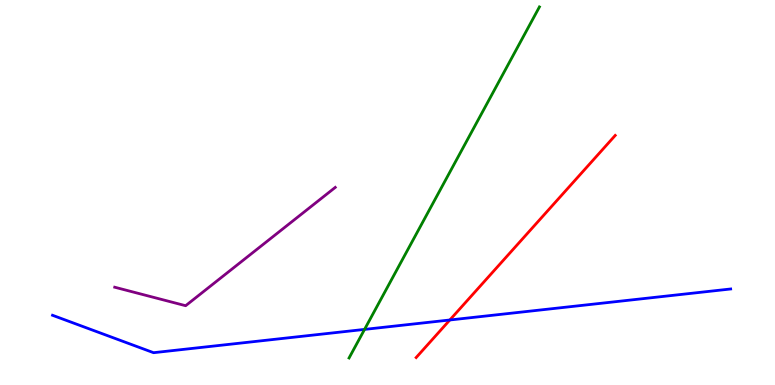[{'lines': ['blue', 'red'], 'intersections': [{'x': 5.8, 'y': 1.69}]}, {'lines': ['green', 'red'], 'intersections': []}, {'lines': ['purple', 'red'], 'intersections': []}, {'lines': ['blue', 'green'], 'intersections': [{'x': 4.7, 'y': 1.44}]}, {'lines': ['blue', 'purple'], 'intersections': []}, {'lines': ['green', 'purple'], 'intersections': []}]